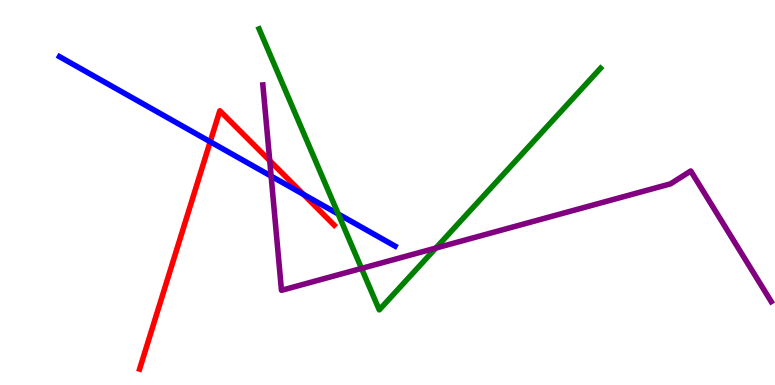[{'lines': ['blue', 'red'], 'intersections': [{'x': 2.71, 'y': 6.32}, {'x': 3.92, 'y': 4.95}]}, {'lines': ['green', 'red'], 'intersections': []}, {'lines': ['purple', 'red'], 'intersections': [{'x': 3.48, 'y': 5.83}]}, {'lines': ['blue', 'green'], 'intersections': [{'x': 4.36, 'y': 4.44}]}, {'lines': ['blue', 'purple'], 'intersections': [{'x': 3.5, 'y': 5.43}]}, {'lines': ['green', 'purple'], 'intersections': [{'x': 4.66, 'y': 3.03}, {'x': 5.62, 'y': 3.56}]}]